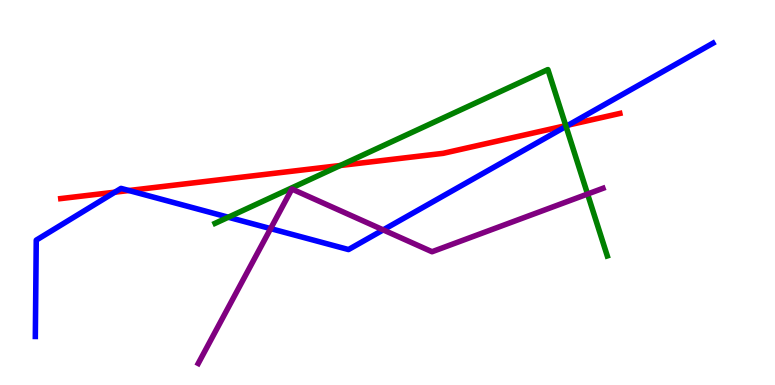[{'lines': ['blue', 'red'], 'intersections': [{'x': 1.48, 'y': 5.01}, {'x': 1.66, 'y': 5.05}, {'x': 7.33, 'y': 6.75}]}, {'lines': ['green', 'red'], 'intersections': [{'x': 4.39, 'y': 5.7}, {'x': 7.3, 'y': 6.74}]}, {'lines': ['purple', 'red'], 'intersections': []}, {'lines': ['blue', 'green'], 'intersections': [{'x': 2.95, 'y': 4.36}, {'x': 7.3, 'y': 6.72}]}, {'lines': ['blue', 'purple'], 'intersections': [{'x': 3.49, 'y': 4.06}, {'x': 4.94, 'y': 4.03}]}, {'lines': ['green', 'purple'], 'intersections': [{'x': 7.58, 'y': 4.96}]}]